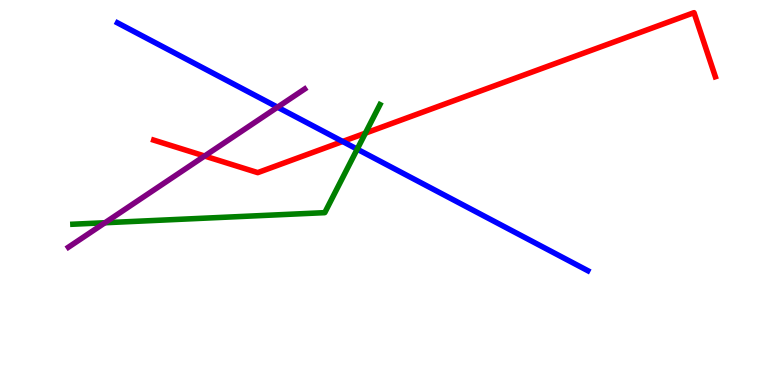[{'lines': ['blue', 'red'], 'intersections': [{'x': 4.42, 'y': 6.32}]}, {'lines': ['green', 'red'], 'intersections': [{'x': 4.71, 'y': 6.54}]}, {'lines': ['purple', 'red'], 'intersections': [{'x': 2.64, 'y': 5.95}]}, {'lines': ['blue', 'green'], 'intersections': [{'x': 4.61, 'y': 6.13}]}, {'lines': ['blue', 'purple'], 'intersections': [{'x': 3.58, 'y': 7.22}]}, {'lines': ['green', 'purple'], 'intersections': [{'x': 1.35, 'y': 4.21}]}]